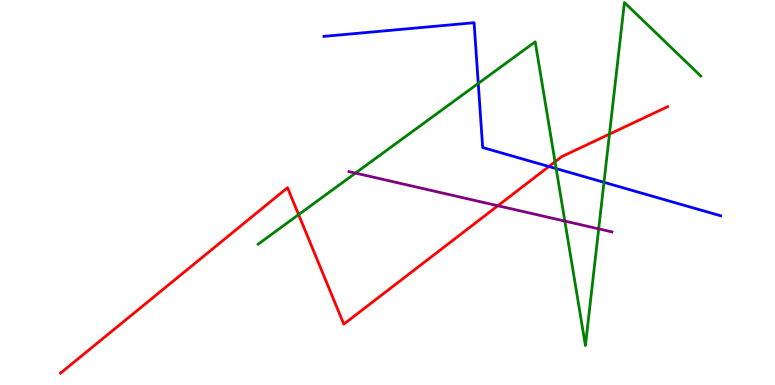[{'lines': ['blue', 'red'], 'intersections': [{'x': 7.08, 'y': 5.67}]}, {'lines': ['green', 'red'], 'intersections': [{'x': 3.85, 'y': 4.43}, {'x': 7.16, 'y': 5.8}, {'x': 7.86, 'y': 6.52}]}, {'lines': ['purple', 'red'], 'intersections': [{'x': 6.42, 'y': 4.66}]}, {'lines': ['blue', 'green'], 'intersections': [{'x': 6.17, 'y': 7.83}, {'x': 7.18, 'y': 5.62}, {'x': 7.79, 'y': 5.26}]}, {'lines': ['blue', 'purple'], 'intersections': []}, {'lines': ['green', 'purple'], 'intersections': [{'x': 4.59, 'y': 5.5}, {'x': 7.29, 'y': 4.26}, {'x': 7.73, 'y': 4.06}]}]